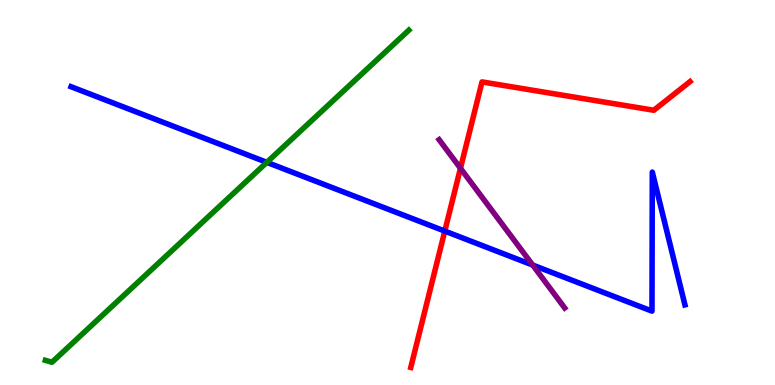[{'lines': ['blue', 'red'], 'intersections': [{'x': 5.74, 'y': 4.0}]}, {'lines': ['green', 'red'], 'intersections': []}, {'lines': ['purple', 'red'], 'intersections': [{'x': 5.94, 'y': 5.63}]}, {'lines': ['blue', 'green'], 'intersections': [{'x': 3.44, 'y': 5.78}]}, {'lines': ['blue', 'purple'], 'intersections': [{'x': 6.87, 'y': 3.12}]}, {'lines': ['green', 'purple'], 'intersections': []}]